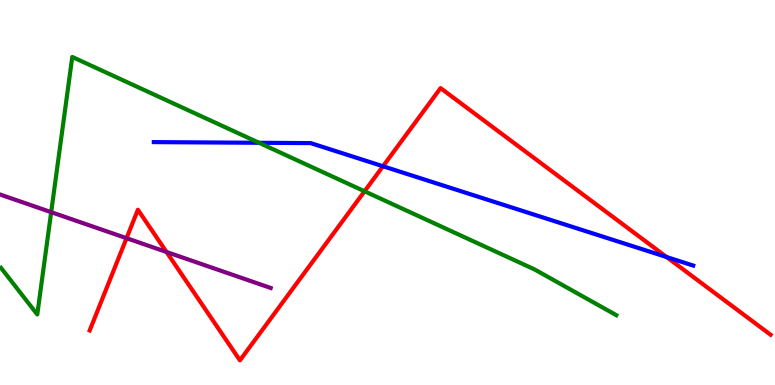[{'lines': ['blue', 'red'], 'intersections': [{'x': 4.94, 'y': 5.68}, {'x': 8.6, 'y': 3.32}]}, {'lines': ['green', 'red'], 'intersections': [{'x': 4.7, 'y': 5.03}]}, {'lines': ['purple', 'red'], 'intersections': [{'x': 1.63, 'y': 3.81}, {'x': 2.15, 'y': 3.46}]}, {'lines': ['blue', 'green'], 'intersections': [{'x': 3.34, 'y': 6.29}]}, {'lines': ['blue', 'purple'], 'intersections': []}, {'lines': ['green', 'purple'], 'intersections': [{'x': 0.66, 'y': 4.49}]}]